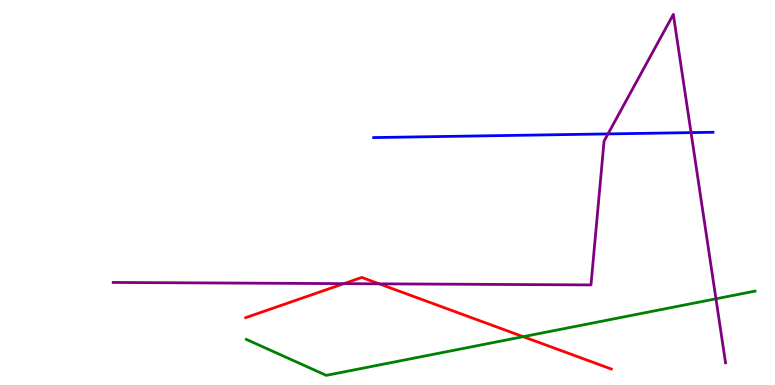[{'lines': ['blue', 'red'], 'intersections': []}, {'lines': ['green', 'red'], 'intersections': [{'x': 6.75, 'y': 1.26}]}, {'lines': ['purple', 'red'], 'intersections': [{'x': 4.44, 'y': 2.63}, {'x': 4.89, 'y': 2.63}]}, {'lines': ['blue', 'green'], 'intersections': []}, {'lines': ['blue', 'purple'], 'intersections': [{'x': 7.85, 'y': 6.52}, {'x': 8.92, 'y': 6.56}]}, {'lines': ['green', 'purple'], 'intersections': [{'x': 9.24, 'y': 2.24}]}]